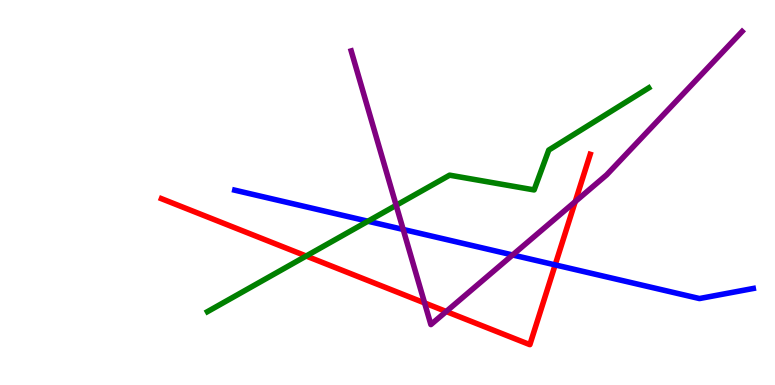[{'lines': ['blue', 'red'], 'intersections': [{'x': 7.16, 'y': 3.12}]}, {'lines': ['green', 'red'], 'intersections': [{'x': 3.95, 'y': 3.35}]}, {'lines': ['purple', 'red'], 'intersections': [{'x': 5.48, 'y': 2.13}, {'x': 5.76, 'y': 1.91}, {'x': 7.42, 'y': 4.76}]}, {'lines': ['blue', 'green'], 'intersections': [{'x': 4.75, 'y': 4.25}]}, {'lines': ['blue', 'purple'], 'intersections': [{'x': 5.2, 'y': 4.04}, {'x': 6.61, 'y': 3.38}]}, {'lines': ['green', 'purple'], 'intersections': [{'x': 5.11, 'y': 4.67}]}]